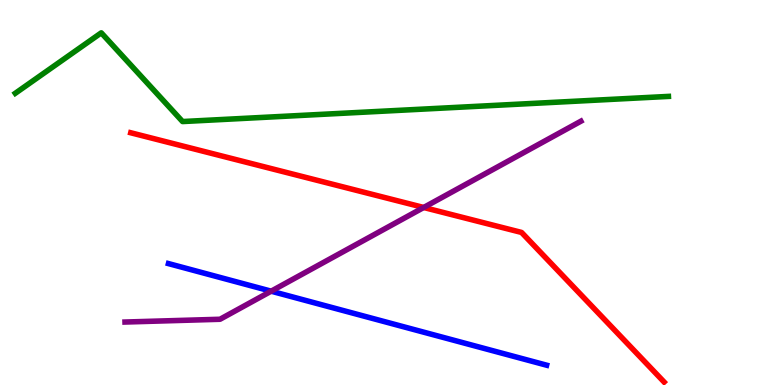[{'lines': ['blue', 'red'], 'intersections': []}, {'lines': ['green', 'red'], 'intersections': []}, {'lines': ['purple', 'red'], 'intersections': [{'x': 5.47, 'y': 4.61}]}, {'lines': ['blue', 'green'], 'intersections': []}, {'lines': ['blue', 'purple'], 'intersections': [{'x': 3.5, 'y': 2.44}]}, {'lines': ['green', 'purple'], 'intersections': []}]